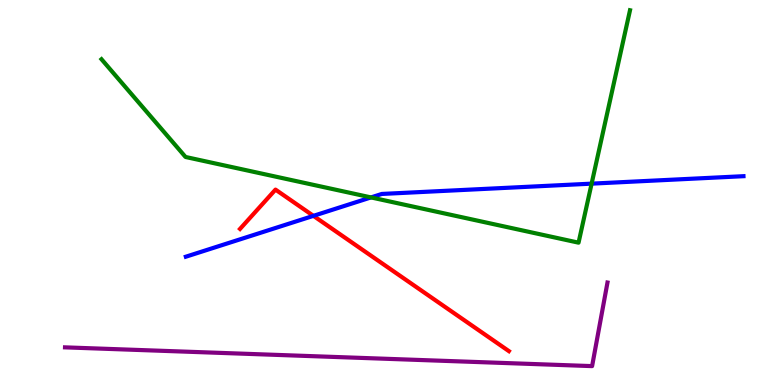[{'lines': ['blue', 'red'], 'intersections': [{'x': 4.04, 'y': 4.39}]}, {'lines': ['green', 'red'], 'intersections': []}, {'lines': ['purple', 'red'], 'intersections': []}, {'lines': ['blue', 'green'], 'intersections': [{'x': 4.79, 'y': 4.87}, {'x': 7.63, 'y': 5.23}]}, {'lines': ['blue', 'purple'], 'intersections': []}, {'lines': ['green', 'purple'], 'intersections': []}]